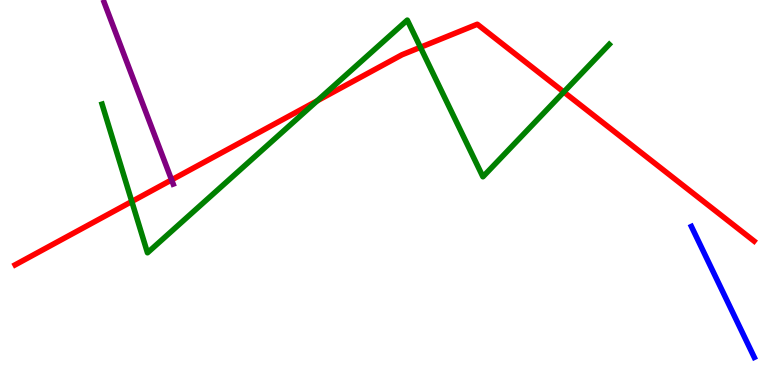[{'lines': ['blue', 'red'], 'intersections': []}, {'lines': ['green', 'red'], 'intersections': [{'x': 1.7, 'y': 4.77}, {'x': 4.09, 'y': 7.38}, {'x': 5.42, 'y': 8.77}, {'x': 7.27, 'y': 7.61}]}, {'lines': ['purple', 'red'], 'intersections': [{'x': 2.21, 'y': 5.33}]}, {'lines': ['blue', 'green'], 'intersections': []}, {'lines': ['blue', 'purple'], 'intersections': []}, {'lines': ['green', 'purple'], 'intersections': []}]